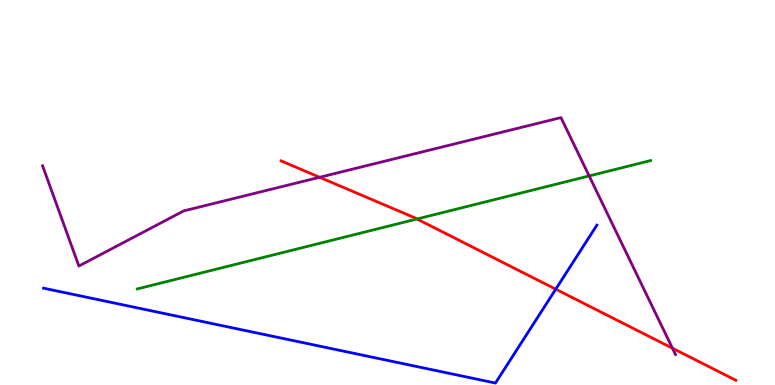[{'lines': ['blue', 'red'], 'intersections': [{'x': 7.17, 'y': 2.49}]}, {'lines': ['green', 'red'], 'intersections': [{'x': 5.38, 'y': 4.31}]}, {'lines': ['purple', 'red'], 'intersections': [{'x': 4.12, 'y': 5.4}, {'x': 8.68, 'y': 0.955}]}, {'lines': ['blue', 'green'], 'intersections': []}, {'lines': ['blue', 'purple'], 'intersections': []}, {'lines': ['green', 'purple'], 'intersections': [{'x': 7.6, 'y': 5.43}]}]